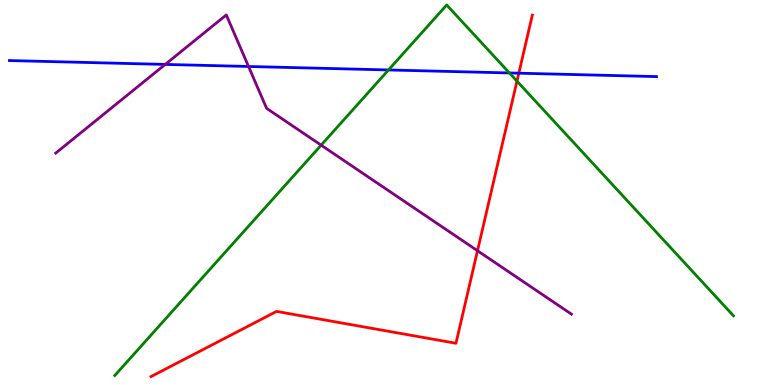[{'lines': ['blue', 'red'], 'intersections': [{'x': 6.69, 'y': 8.1}]}, {'lines': ['green', 'red'], 'intersections': [{'x': 6.67, 'y': 7.89}]}, {'lines': ['purple', 'red'], 'intersections': [{'x': 6.16, 'y': 3.49}]}, {'lines': ['blue', 'green'], 'intersections': [{'x': 5.01, 'y': 8.18}, {'x': 6.57, 'y': 8.11}]}, {'lines': ['blue', 'purple'], 'intersections': [{'x': 2.13, 'y': 8.33}, {'x': 3.21, 'y': 8.27}]}, {'lines': ['green', 'purple'], 'intersections': [{'x': 4.14, 'y': 6.23}]}]